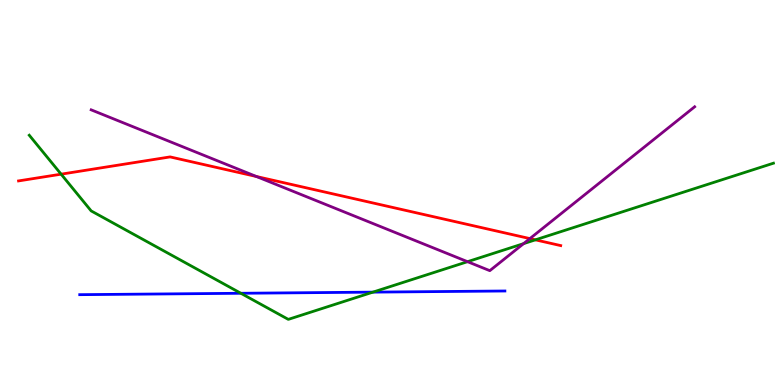[{'lines': ['blue', 'red'], 'intersections': []}, {'lines': ['green', 'red'], 'intersections': [{'x': 0.789, 'y': 5.48}, {'x': 6.91, 'y': 3.77}]}, {'lines': ['purple', 'red'], 'intersections': [{'x': 3.31, 'y': 5.42}, {'x': 6.84, 'y': 3.8}]}, {'lines': ['blue', 'green'], 'intersections': [{'x': 3.11, 'y': 2.38}, {'x': 4.81, 'y': 2.41}]}, {'lines': ['blue', 'purple'], 'intersections': []}, {'lines': ['green', 'purple'], 'intersections': [{'x': 6.03, 'y': 3.2}, {'x': 6.76, 'y': 3.67}]}]